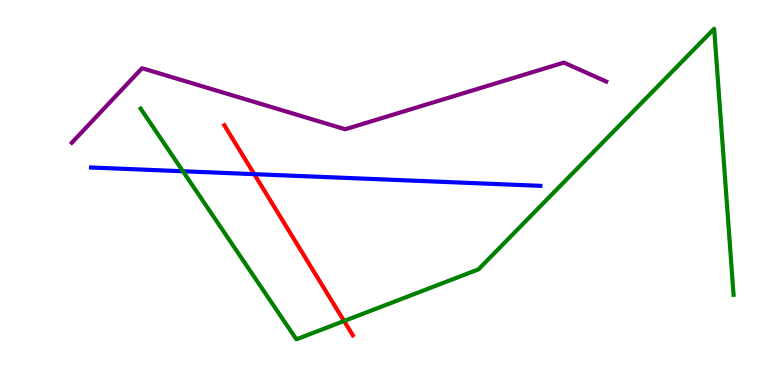[{'lines': ['blue', 'red'], 'intersections': [{'x': 3.28, 'y': 5.48}]}, {'lines': ['green', 'red'], 'intersections': [{'x': 4.44, 'y': 1.66}]}, {'lines': ['purple', 'red'], 'intersections': []}, {'lines': ['blue', 'green'], 'intersections': [{'x': 2.36, 'y': 5.55}]}, {'lines': ['blue', 'purple'], 'intersections': []}, {'lines': ['green', 'purple'], 'intersections': []}]